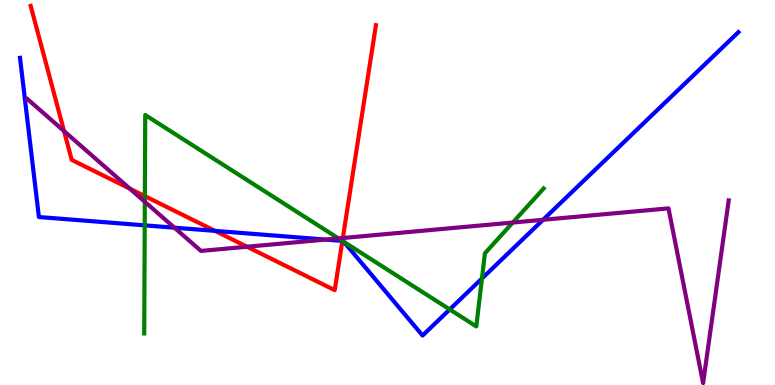[{'lines': ['blue', 'red'], 'intersections': [{'x': 2.77, 'y': 4.0}, {'x': 4.42, 'y': 3.74}]}, {'lines': ['green', 'red'], 'intersections': [{'x': 1.87, 'y': 4.91}, {'x': 4.42, 'y': 3.74}]}, {'lines': ['purple', 'red'], 'intersections': [{'x': 0.826, 'y': 6.6}, {'x': 1.68, 'y': 5.1}, {'x': 3.19, 'y': 3.59}, {'x': 4.42, 'y': 3.82}]}, {'lines': ['blue', 'green'], 'intersections': [{'x': 1.87, 'y': 4.15}, {'x': 4.42, 'y': 3.74}, {'x': 4.44, 'y': 3.72}, {'x': 5.8, 'y': 1.96}, {'x': 6.22, 'y': 2.77}]}, {'lines': ['blue', 'purple'], 'intersections': [{'x': 2.25, 'y': 4.09}, {'x': 4.2, 'y': 3.78}, {'x': 7.01, 'y': 4.29}]}, {'lines': ['green', 'purple'], 'intersections': [{'x': 1.87, 'y': 4.76}, {'x': 4.37, 'y': 3.81}, {'x': 6.62, 'y': 4.22}]}]